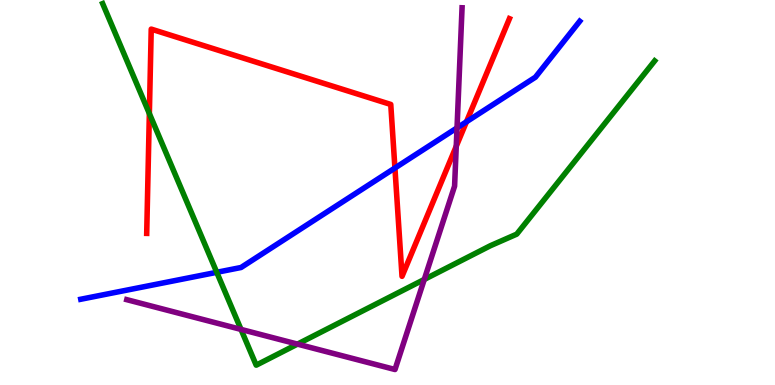[{'lines': ['blue', 'red'], 'intersections': [{'x': 5.1, 'y': 5.64}, {'x': 6.02, 'y': 6.84}]}, {'lines': ['green', 'red'], 'intersections': [{'x': 1.93, 'y': 7.05}]}, {'lines': ['purple', 'red'], 'intersections': [{'x': 5.89, 'y': 6.2}]}, {'lines': ['blue', 'green'], 'intersections': [{'x': 2.8, 'y': 2.93}]}, {'lines': ['blue', 'purple'], 'intersections': [{'x': 5.9, 'y': 6.68}]}, {'lines': ['green', 'purple'], 'intersections': [{'x': 3.11, 'y': 1.44}, {'x': 3.84, 'y': 1.06}, {'x': 5.47, 'y': 2.74}]}]